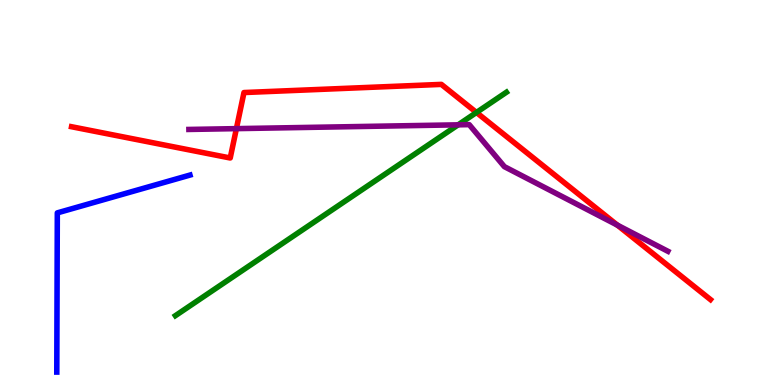[{'lines': ['blue', 'red'], 'intersections': []}, {'lines': ['green', 'red'], 'intersections': [{'x': 6.15, 'y': 7.08}]}, {'lines': ['purple', 'red'], 'intersections': [{'x': 3.05, 'y': 6.66}, {'x': 7.97, 'y': 4.15}]}, {'lines': ['blue', 'green'], 'intersections': []}, {'lines': ['blue', 'purple'], 'intersections': []}, {'lines': ['green', 'purple'], 'intersections': [{'x': 5.91, 'y': 6.76}]}]